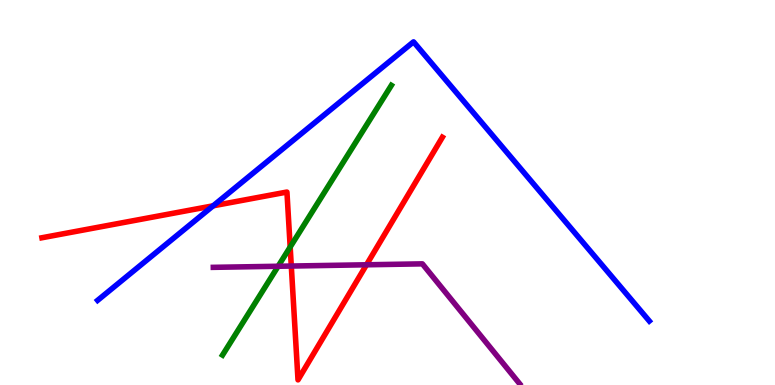[{'lines': ['blue', 'red'], 'intersections': [{'x': 2.75, 'y': 4.65}]}, {'lines': ['green', 'red'], 'intersections': [{'x': 3.74, 'y': 3.58}]}, {'lines': ['purple', 'red'], 'intersections': [{'x': 3.76, 'y': 3.09}, {'x': 4.73, 'y': 3.12}]}, {'lines': ['blue', 'green'], 'intersections': []}, {'lines': ['blue', 'purple'], 'intersections': []}, {'lines': ['green', 'purple'], 'intersections': [{'x': 3.59, 'y': 3.08}]}]